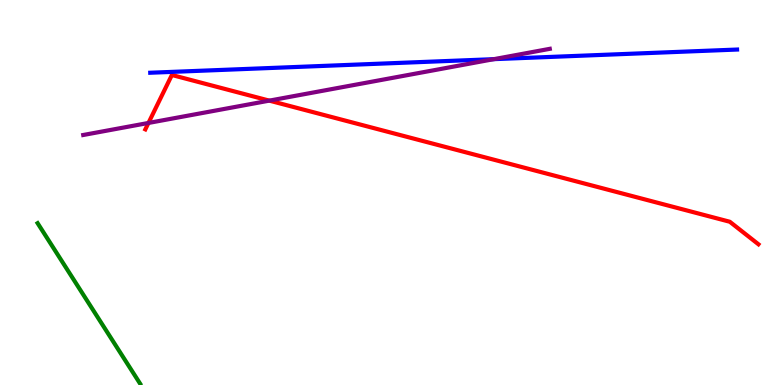[{'lines': ['blue', 'red'], 'intersections': []}, {'lines': ['green', 'red'], 'intersections': []}, {'lines': ['purple', 'red'], 'intersections': [{'x': 1.92, 'y': 6.81}, {'x': 3.48, 'y': 7.39}]}, {'lines': ['blue', 'green'], 'intersections': []}, {'lines': ['blue', 'purple'], 'intersections': [{'x': 6.37, 'y': 8.46}]}, {'lines': ['green', 'purple'], 'intersections': []}]